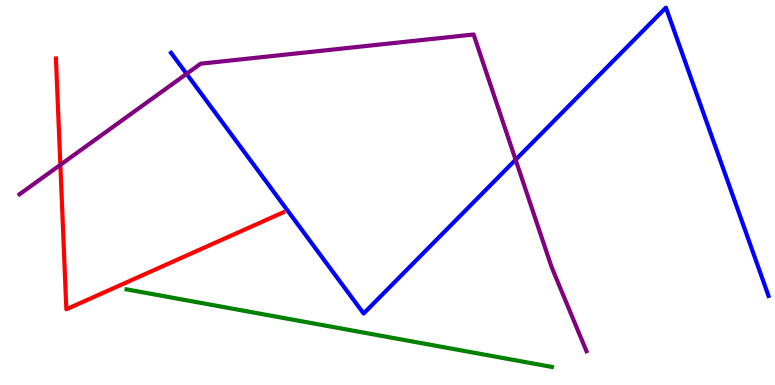[{'lines': ['blue', 'red'], 'intersections': []}, {'lines': ['green', 'red'], 'intersections': []}, {'lines': ['purple', 'red'], 'intersections': [{'x': 0.779, 'y': 5.72}]}, {'lines': ['blue', 'green'], 'intersections': []}, {'lines': ['blue', 'purple'], 'intersections': [{'x': 2.41, 'y': 8.08}, {'x': 6.65, 'y': 5.85}]}, {'lines': ['green', 'purple'], 'intersections': []}]